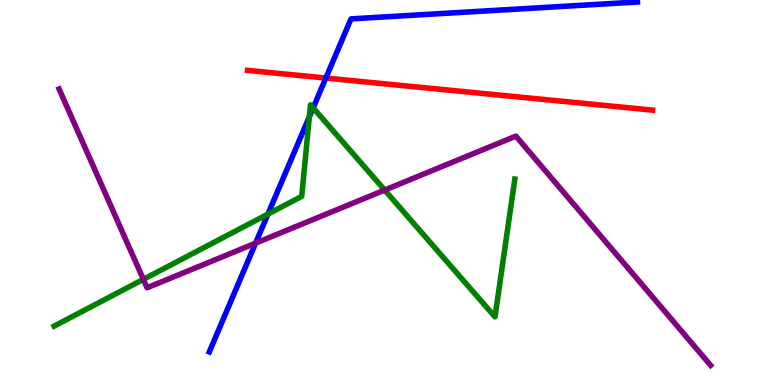[{'lines': ['blue', 'red'], 'intersections': [{'x': 4.2, 'y': 7.97}]}, {'lines': ['green', 'red'], 'intersections': []}, {'lines': ['purple', 'red'], 'intersections': []}, {'lines': ['blue', 'green'], 'intersections': [{'x': 3.46, 'y': 4.44}, {'x': 3.99, 'y': 6.96}, {'x': 4.04, 'y': 7.2}]}, {'lines': ['blue', 'purple'], 'intersections': [{'x': 3.3, 'y': 3.68}]}, {'lines': ['green', 'purple'], 'intersections': [{'x': 1.85, 'y': 2.74}, {'x': 4.96, 'y': 5.06}]}]